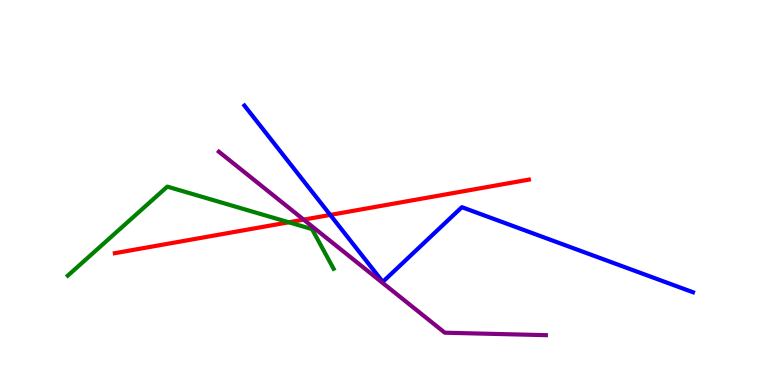[{'lines': ['blue', 'red'], 'intersections': [{'x': 4.26, 'y': 4.42}]}, {'lines': ['green', 'red'], 'intersections': [{'x': 3.73, 'y': 4.23}]}, {'lines': ['purple', 'red'], 'intersections': [{'x': 3.92, 'y': 4.3}]}, {'lines': ['blue', 'green'], 'intersections': []}, {'lines': ['blue', 'purple'], 'intersections': []}, {'lines': ['green', 'purple'], 'intersections': []}]